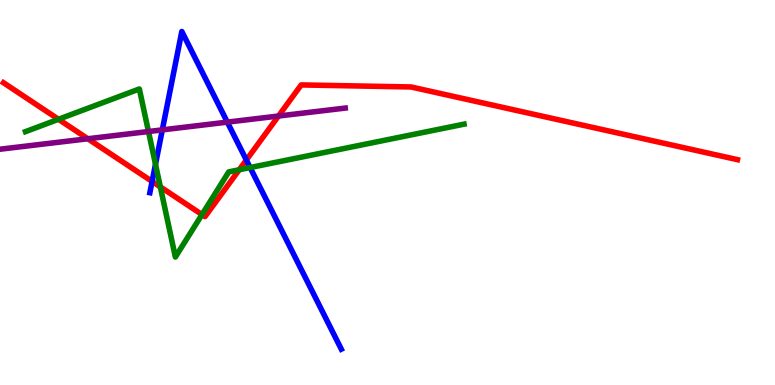[{'lines': ['blue', 'red'], 'intersections': [{'x': 1.96, 'y': 5.29}, {'x': 3.18, 'y': 5.84}]}, {'lines': ['green', 'red'], 'intersections': [{'x': 0.755, 'y': 6.9}, {'x': 2.07, 'y': 5.15}, {'x': 2.61, 'y': 4.43}, {'x': 3.09, 'y': 5.59}]}, {'lines': ['purple', 'red'], 'intersections': [{'x': 1.13, 'y': 6.4}, {'x': 3.59, 'y': 6.99}]}, {'lines': ['blue', 'green'], 'intersections': [{'x': 2.01, 'y': 5.73}, {'x': 3.23, 'y': 5.65}]}, {'lines': ['blue', 'purple'], 'intersections': [{'x': 2.09, 'y': 6.63}, {'x': 2.93, 'y': 6.83}]}, {'lines': ['green', 'purple'], 'intersections': [{'x': 1.92, 'y': 6.58}]}]